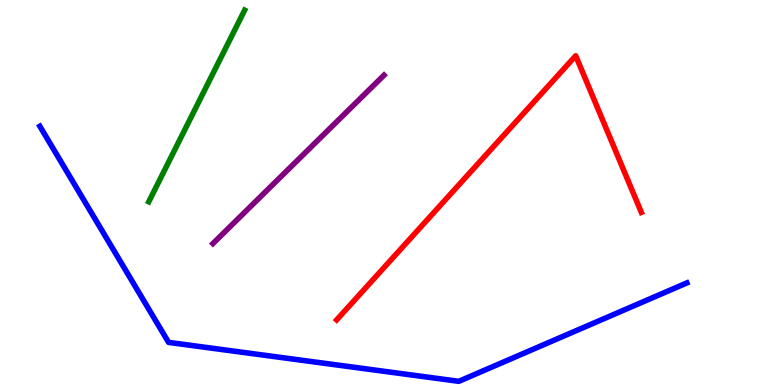[{'lines': ['blue', 'red'], 'intersections': []}, {'lines': ['green', 'red'], 'intersections': []}, {'lines': ['purple', 'red'], 'intersections': []}, {'lines': ['blue', 'green'], 'intersections': []}, {'lines': ['blue', 'purple'], 'intersections': []}, {'lines': ['green', 'purple'], 'intersections': []}]